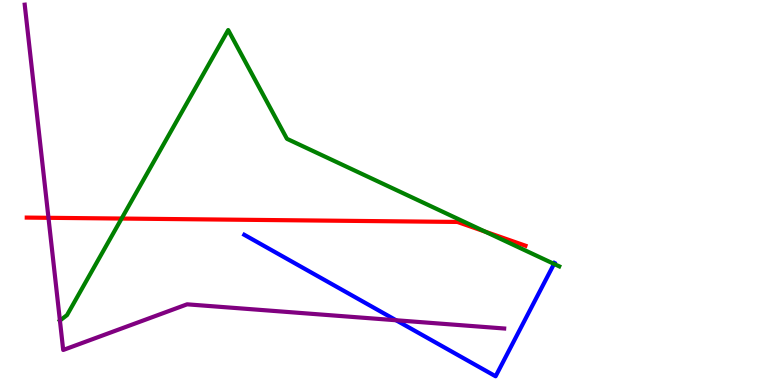[{'lines': ['blue', 'red'], 'intersections': []}, {'lines': ['green', 'red'], 'intersections': [{'x': 1.57, 'y': 4.32}, {'x': 6.26, 'y': 3.98}]}, {'lines': ['purple', 'red'], 'intersections': [{'x': 0.625, 'y': 4.34}]}, {'lines': ['blue', 'green'], 'intersections': [{'x': 7.15, 'y': 3.15}]}, {'lines': ['blue', 'purple'], 'intersections': [{'x': 5.11, 'y': 1.68}]}, {'lines': ['green', 'purple'], 'intersections': [{'x': 0.773, 'y': 1.67}]}]